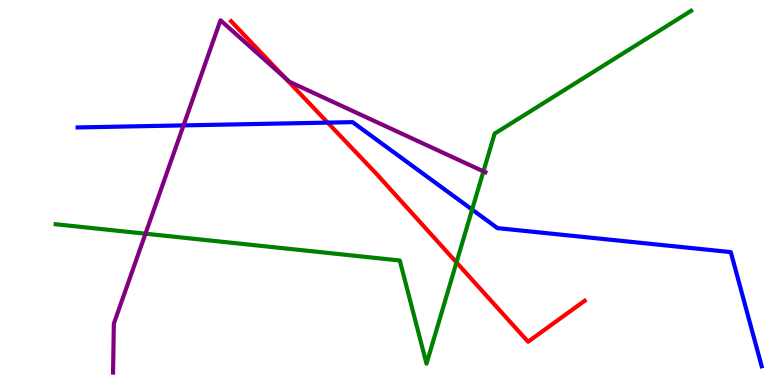[{'lines': ['blue', 'red'], 'intersections': [{'x': 4.23, 'y': 6.82}]}, {'lines': ['green', 'red'], 'intersections': [{'x': 5.89, 'y': 3.18}]}, {'lines': ['purple', 'red'], 'intersections': [{'x': 3.68, 'y': 7.98}]}, {'lines': ['blue', 'green'], 'intersections': [{'x': 6.09, 'y': 4.56}]}, {'lines': ['blue', 'purple'], 'intersections': [{'x': 2.37, 'y': 6.74}]}, {'lines': ['green', 'purple'], 'intersections': [{'x': 1.88, 'y': 3.93}, {'x': 6.24, 'y': 5.55}]}]